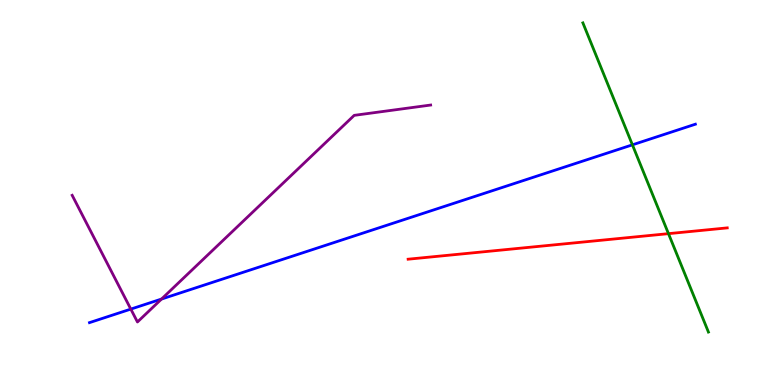[{'lines': ['blue', 'red'], 'intersections': []}, {'lines': ['green', 'red'], 'intersections': [{'x': 8.63, 'y': 3.93}]}, {'lines': ['purple', 'red'], 'intersections': []}, {'lines': ['blue', 'green'], 'intersections': [{'x': 8.16, 'y': 6.24}]}, {'lines': ['blue', 'purple'], 'intersections': [{'x': 1.69, 'y': 1.97}, {'x': 2.08, 'y': 2.23}]}, {'lines': ['green', 'purple'], 'intersections': []}]